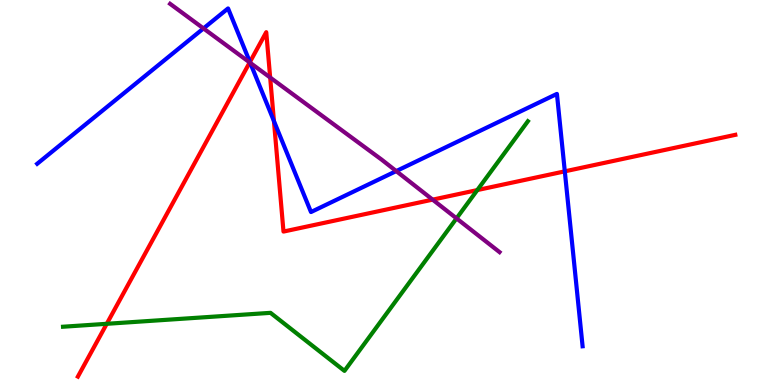[{'lines': ['blue', 'red'], 'intersections': [{'x': 3.22, 'y': 8.39}, {'x': 3.53, 'y': 6.86}, {'x': 7.29, 'y': 5.55}]}, {'lines': ['green', 'red'], 'intersections': [{'x': 1.38, 'y': 1.59}, {'x': 6.16, 'y': 5.06}]}, {'lines': ['purple', 'red'], 'intersections': [{'x': 3.22, 'y': 8.38}, {'x': 3.49, 'y': 7.99}, {'x': 5.58, 'y': 4.81}]}, {'lines': ['blue', 'green'], 'intersections': []}, {'lines': ['blue', 'purple'], 'intersections': [{'x': 2.63, 'y': 9.26}, {'x': 3.23, 'y': 8.37}, {'x': 5.11, 'y': 5.56}]}, {'lines': ['green', 'purple'], 'intersections': [{'x': 5.89, 'y': 4.33}]}]